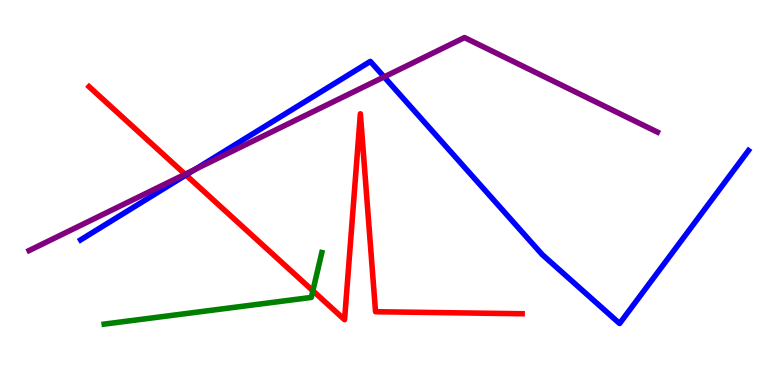[{'lines': ['blue', 'red'], 'intersections': [{'x': 2.4, 'y': 5.45}]}, {'lines': ['green', 'red'], 'intersections': [{'x': 4.04, 'y': 2.45}]}, {'lines': ['purple', 'red'], 'intersections': [{'x': 2.39, 'y': 5.47}]}, {'lines': ['blue', 'green'], 'intersections': []}, {'lines': ['blue', 'purple'], 'intersections': [{'x': 2.52, 'y': 5.6}, {'x': 4.96, 'y': 8.0}]}, {'lines': ['green', 'purple'], 'intersections': []}]